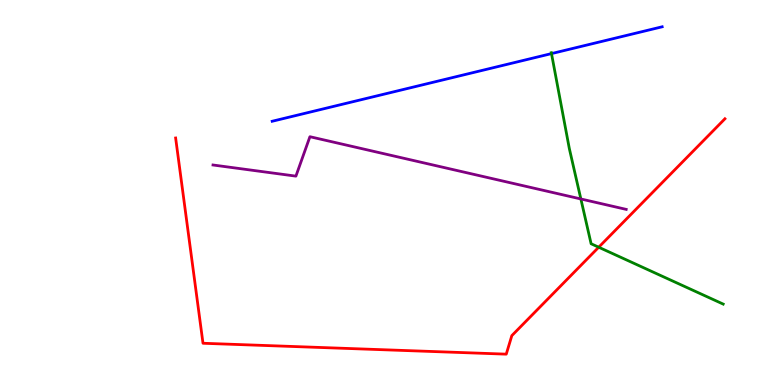[{'lines': ['blue', 'red'], 'intersections': []}, {'lines': ['green', 'red'], 'intersections': [{'x': 7.73, 'y': 3.58}]}, {'lines': ['purple', 'red'], 'intersections': []}, {'lines': ['blue', 'green'], 'intersections': [{'x': 7.12, 'y': 8.61}]}, {'lines': ['blue', 'purple'], 'intersections': []}, {'lines': ['green', 'purple'], 'intersections': [{'x': 7.5, 'y': 4.83}]}]